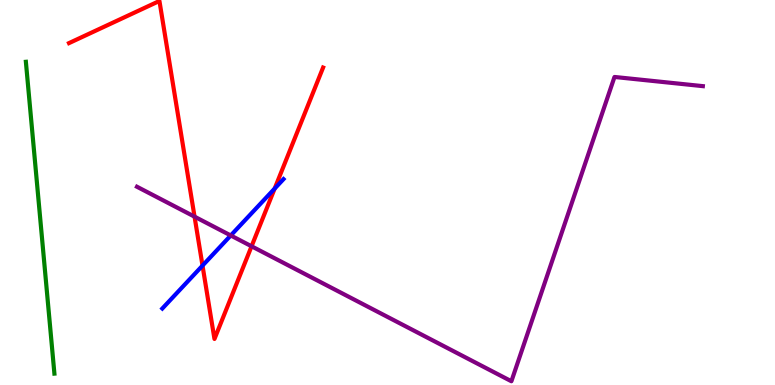[{'lines': ['blue', 'red'], 'intersections': [{'x': 2.61, 'y': 3.1}, {'x': 3.54, 'y': 5.1}]}, {'lines': ['green', 'red'], 'intersections': []}, {'lines': ['purple', 'red'], 'intersections': [{'x': 2.51, 'y': 4.37}, {'x': 3.25, 'y': 3.6}]}, {'lines': ['blue', 'green'], 'intersections': []}, {'lines': ['blue', 'purple'], 'intersections': [{'x': 2.98, 'y': 3.88}]}, {'lines': ['green', 'purple'], 'intersections': []}]